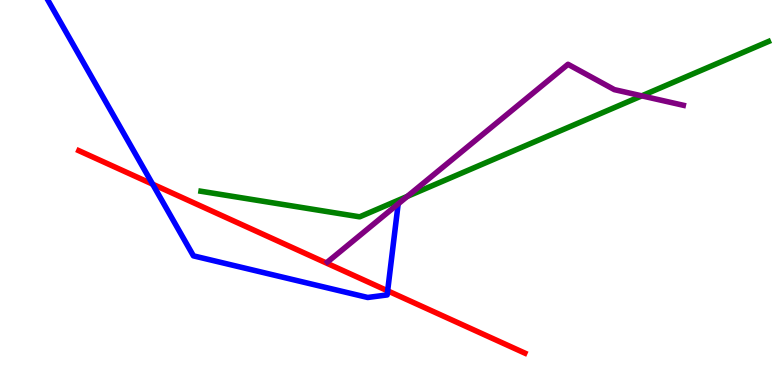[{'lines': ['blue', 'red'], 'intersections': [{'x': 1.97, 'y': 5.22}, {'x': 5.0, 'y': 2.45}]}, {'lines': ['green', 'red'], 'intersections': []}, {'lines': ['purple', 'red'], 'intersections': []}, {'lines': ['blue', 'green'], 'intersections': []}, {'lines': ['blue', 'purple'], 'intersections': []}, {'lines': ['green', 'purple'], 'intersections': [{'x': 5.26, 'y': 4.9}, {'x': 8.28, 'y': 7.51}]}]